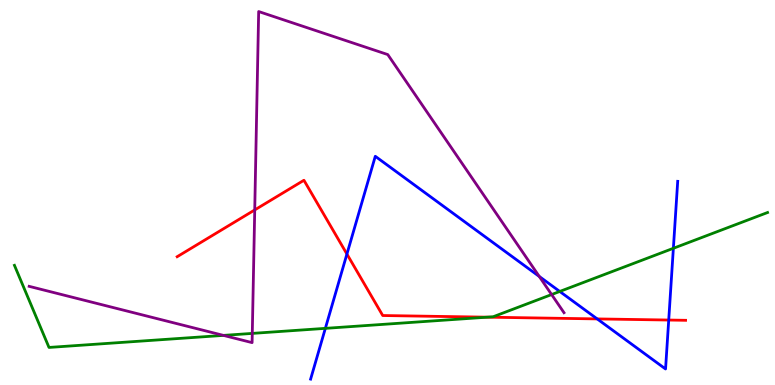[{'lines': ['blue', 'red'], 'intersections': [{'x': 4.48, 'y': 3.4}, {'x': 7.71, 'y': 1.72}, {'x': 8.63, 'y': 1.69}]}, {'lines': ['green', 'red'], 'intersections': [{'x': 6.29, 'y': 1.76}]}, {'lines': ['purple', 'red'], 'intersections': [{'x': 3.29, 'y': 4.55}]}, {'lines': ['blue', 'green'], 'intersections': [{'x': 4.2, 'y': 1.47}, {'x': 7.22, 'y': 2.43}, {'x': 8.69, 'y': 3.55}]}, {'lines': ['blue', 'purple'], 'intersections': [{'x': 6.96, 'y': 2.82}]}, {'lines': ['green', 'purple'], 'intersections': [{'x': 2.88, 'y': 1.29}, {'x': 3.26, 'y': 1.34}, {'x': 7.12, 'y': 2.35}]}]